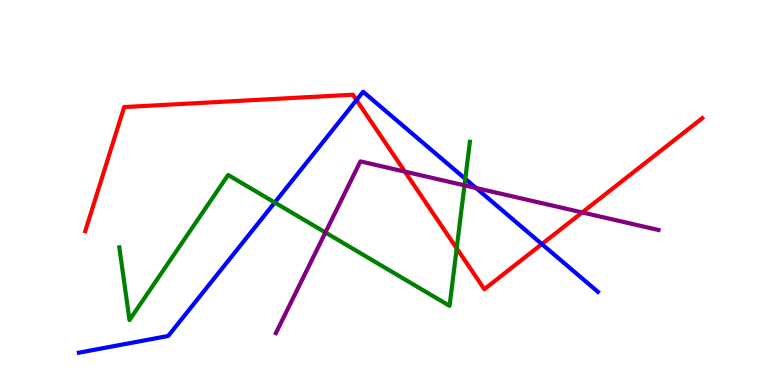[{'lines': ['blue', 'red'], 'intersections': [{'x': 4.6, 'y': 7.4}, {'x': 6.99, 'y': 3.66}]}, {'lines': ['green', 'red'], 'intersections': [{'x': 5.89, 'y': 3.55}]}, {'lines': ['purple', 'red'], 'intersections': [{'x': 5.22, 'y': 5.54}, {'x': 7.51, 'y': 4.48}]}, {'lines': ['blue', 'green'], 'intersections': [{'x': 3.55, 'y': 4.74}, {'x': 6.0, 'y': 5.35}]}, {'lines': ['blue', 'purple'], 'intersections': [{'x': 6.14, 'y': 5.12}]}, {'lines': ['green', 'purple'], 'intersections': [{'x': 4.2, 'y': 3.96}, {'x': 5.99, 'y': 5.19}]}]